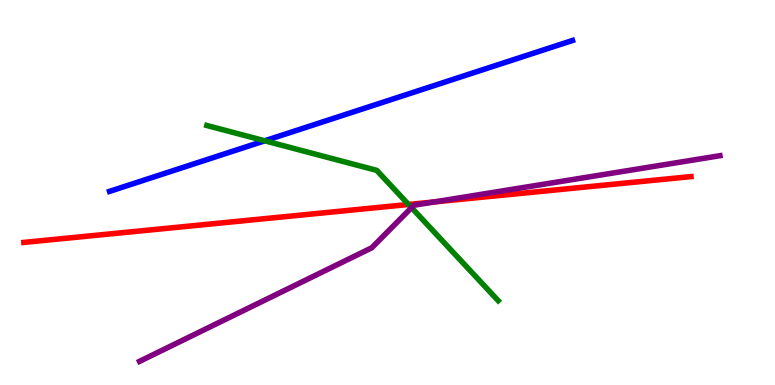[{'lines': ['blue', 'red'], 'intersections': []}, {'lines': ['green', 'red'], 'intersections': [{'x': 5.27, 'y': 4.69}]}, {'lines': ['purple', 'red'], 'intersections': [{'x': 5.61, 'y': 4.76}]}, {'lines': ['blue', 'green'], 'intersections': [{'x': 3.42, 'y': 6.34}]}, {'lines': ['blue', 'purple'], 'intersections': []}, {'lines': ['green', 'purple'], 'intersections': [{'x': 5.31, 'y': 4.61}]}]